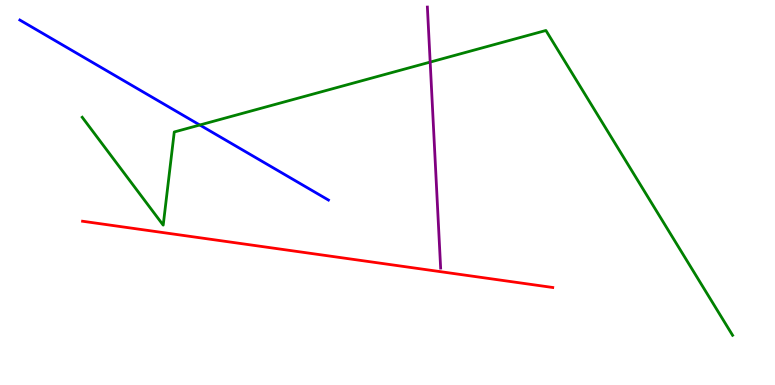[{'lines': ['blue', 'red'], 'intersections': []}, {'lines': ['green', 'red'], 'intersections': []}, {'lines': ['purple', 'red'], 'intersections': []}, {'lines': ['blue', 'green'], 'intersections': [{'x': 2.58, 'y': 6.75}]}, {'lines': ['blue', 'purple'], 'intersections': []}, {'lines': ['green', 'purple'], 'intersections': [{'x': 5.55, 'y': 8.39}]}]